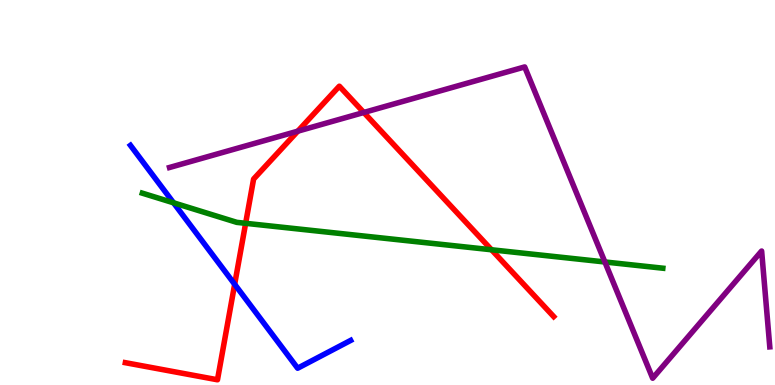[{'lines': ['blue', 'red'], 'intersections': [{'x': 3.03, 'y': 2.62}]}, {'lines': ['green', 'red'], 'intersections': [{'x': 3.17, 'y': 4.2}, {'x': 6.34, 'y': 3.51}]}, {'lines': ['purple', 'red'], 'intersections': [{'x': 3.84, 'y': 6.59}, {'x': 4.69, 'y': 7.08}]}, {'lines': ['blue', 'green'], 'intersections': [{'x': 2.24, 'y': 4.73}]}, {'lines': ['blue', 'purple'], 'intersections': []}, {'lines': ['green', 'purple'], 'intersections': [{'x': 7.8, 'y': 3.2}]}]